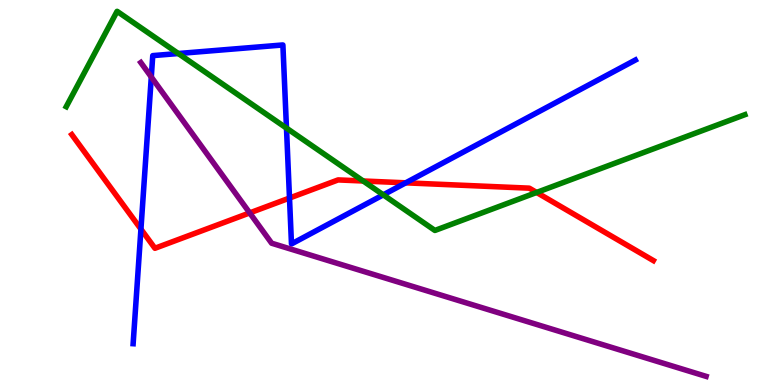[{'lines': ['blue', 'red'], 'intersections': [{'x': 1.82, 'y': 4.05}, {'x': 3.74, 'y': 4.86}, {'x': 5.24, 'y': 5.25}]}, {'lines': ['green', 'red'], 'intersections': [{'x': 4.69, 'y': 5.3}, {'x': 6.92, 'y': 5.0}]}, {'lines': ['purple', 'red'], 'intersections': [{'x': 3.22, 'y': 4.47}]}, {'lines': ['blue', 'green'], 'intersections': [{'x': 2.3, 'y': 8.61}, {'x': 3.7, 'y': 6.67}, {'x': 4.95, 'y': 4.94}]}, {'lines': ['blue', 'purple'], 'intersections': [{'x': 1.95, 'y': 8.0}]}, {'lines': ['green', 'purple'], 'intersections': []}]